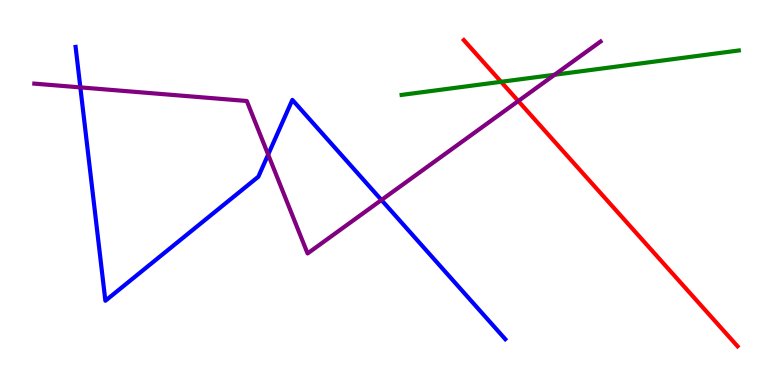[{'lines': ['blue', 'red'], 'intersections': []}, {'lines': ['green', 'red'], 'intersections': [{'x': 6.47, 'y': 7.88}]}, {'lines': ['purple', 'red'], 'intersections': [{'x': 6.69, 'y': 7.38}]}, {'lines': ['blue', 'green'], 'intersections': []}, {'lines': ['blue', 'purple'], 'intersections': [{'x': 1.04, 'y': 7.73}, {'x': 3.46, 'y': 5.99}, {'x': 4.92, 'y': 4.81}]}, {'lines': ['green', 'purple'], 'intersections': [{'x': 7.16, 'y': 8.06}]}]